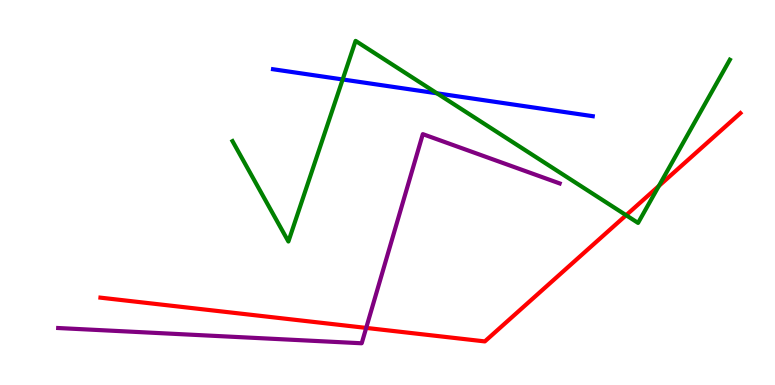[{'lines': ['blue', 'red'], 'intersections': []}, {'lines': ['green', 'red'], 'intersections': [{'x': 8.08, 'y': 4.41}, {'x': 8.5, 'y': 5.17}]}, {'lines': ['purple', 'red'], 'intersections': [{'x': 4.73, 'y': 1.48}]}, {'lines': ['blue', 'green'], 'intersections': [{'x': 4.42, 'y': 7.94}, {'x': 5.64, 'y': 7.58}]}, {'lines': ['blue', 'purple'], 'intersections': []}, {'lines': ['green', 'purple'], 'intersections': []}]